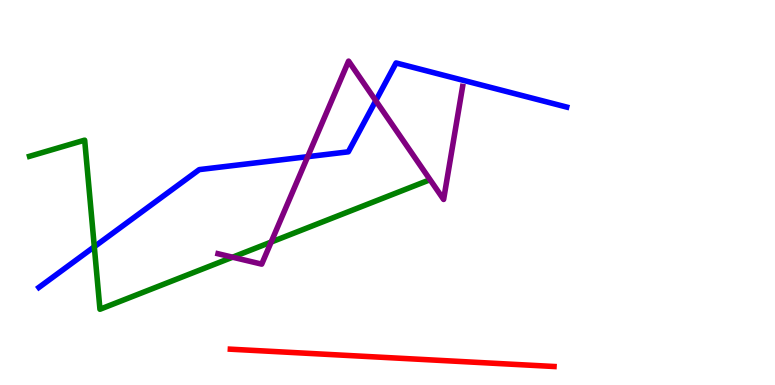[{'lines': ['blue', 'red'], 'intersections': []}, {'lines': ['green', 'red'], 'intersections': []}, {'lines': ['purple', 'red'], 'intersections': []}, {'lines': ['blue', 'green'], 'intersections': [{'x': 1.22, 'y': 3.59}]}, {'lines': ['blue', 'purple'], 'intersections': [{'x': 3.97, 'y': 5.93}, {'x': 4.85, 'y': 7.38}]}, {'lines': ['green', 'purple'], 'intersections': [{'x': 3.0, 'y': 3.32}, {'x': 3.5, 'y': 3.71}]}]